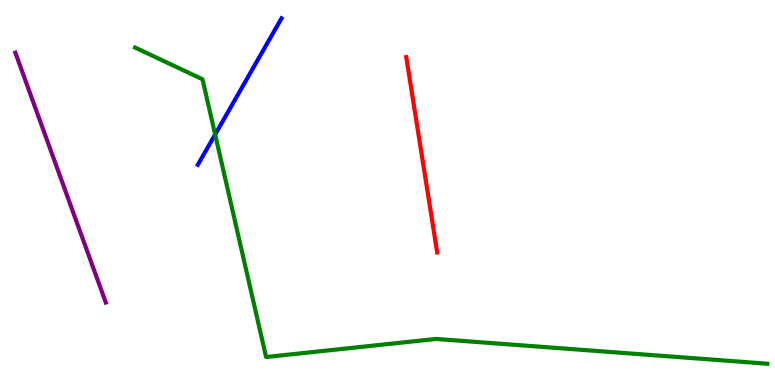[{'lines': ['blue', 'red'], 'intersections': []}, {'lines': ['green', 'red'], 'intersections': []}, {'lines': ['purple', 'red'], 'intersections': []}, {'lines': ['blue', 'green'], 'intersections': [{'x': 2.78, 'y': 6.51}]}, {'lines': ['blue', 'purple'], 'intersections': []}, {'lines': ['green', 'purple'], 'intersections': []}]